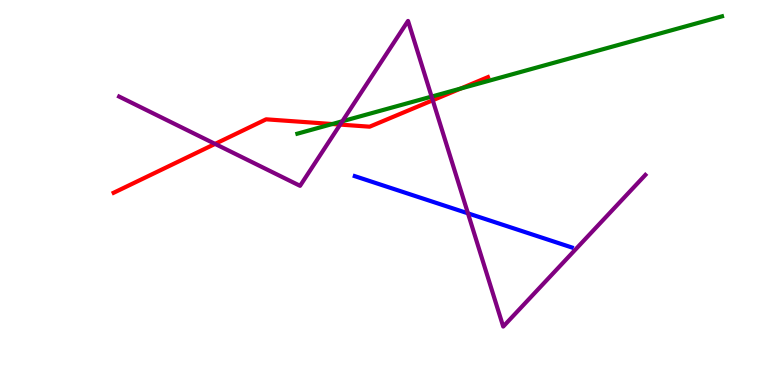[{'lines': ['blue', 'red'], 'intersections': []}, {'lines': ['green', 'red'], 'intersections': [{'x': 4.29, 'y': 6.78}, {'x': 5.94, 'y': 7.7}]}, {'lines': ['purple', 'red'], 'intersections': [{'x': 2.78, 'y': 6.26}, {'x': 4.39, 'y': 6.76}, {'x': 5.58, 'y': 7.4}]}, {'lines': ['blue', 'green'], 'intersections': []}, {'lines': ['blue', 'purple'], 'intersections': [{'x': 6.04, 'y': 4.46}]}, {'lines': ['green', 'purple'], 'intersections': [{'x': 4.42, 'y': 6.85}, {'x': 5.57, 'y': 7.49}]}]